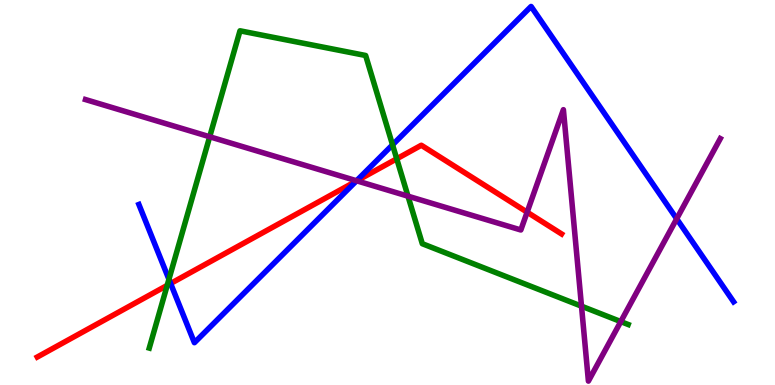[{'lines': ['blue', 'red'], 'intersections': [{'x': 2.2, 'y': 2.64}, {'x': 4.59, 'y': 5.29}]}, {'lines': ['green', 'red'], 'intersections': [{'x': 2.16, 'y': 2.59}, {'x': 5.12, 'y': 5.88}]}, {'lines': ['purple', 'red'], 'intersections': [{'x': 4.6, 'y': 5.3}, {'x': 6.8, 'y': 4.49}]}, {'lines': ['blue', 'green'], 'intersections': [{'x': 2.18, 'y': 2.75}, {'x': 5.06, 'y': 6.24}]}, {'lines': ['blue', 'purple'], 'intersections': [{'x': 4.6, 'y': 5.3}, {'x': 8.73, 'y': 4.32}]}, {'lines': ['green', 'purple'], 'intersections': [{'x': 2.71, 'y': 6.45}, {'x': 5.26, 'y': 4.9}, {'x': 7.5, 'y': 2.05}, {'x': 8.01, 'y': 1.65}]}]